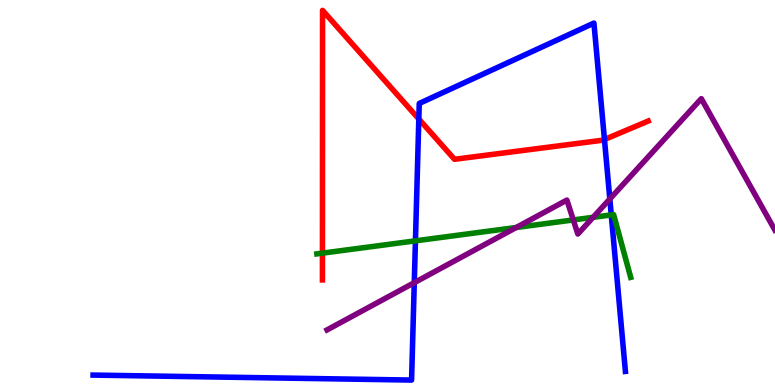[{'lines': ['blue', 'red'], 'intersections': [{'x': 5.4, 'y': 6.91}, {'x': 7.8, 'y': 6.38}]}, {'lines': ['green', 'red'], 'intersections': [{'x': 4.16, 'y': 3.42}]}, {'lines': ['purple', 'red'], 'intersections': []}, {'lines': ['blue', 'green'], 'intersections': [{'x': 5.36, 'y': 3.74}, {'x': 7.89, 'y': 4.42}]}, {'lines': ['blue', 'purple'], 'intersections': [{'x': 5.35, 'y': 2.66}, {'x': 7.87, 'y': 4.83}]}, {'lines': ['green', 'purple'], 'intersections': [{'x': 6.66, 'y': 4.09}, {'x': 7.4, 'y': 4.29}, {'x': 7.65, 'y': 4.36}]}]